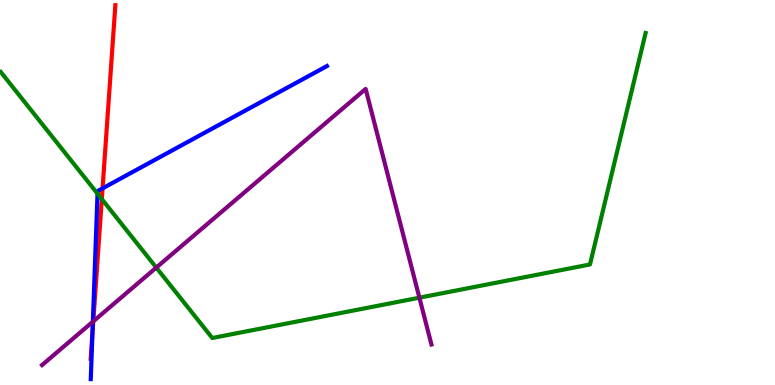[{'lines': ['blue', 'red'], 'intersections': [{'x': 1.19, 'y': 1.34}, {'x': 1.32, 'y': 5.11}]}, {'lines': ['green', 'red'], 'intersections': [{'x': 1.31, 'y': 4.83}]}, {'lines': ['purple', 'red'], 'intersections': [{'x': 1.2, 'y': 1.65}]}, {'lines': ['blue', 'green'], 'intersections': [{'x': 1.26, 'y': 4.97}]}, {'lines': ['blue', 'purple'], 'intersections': [{'x': 1.2, 'y': 1.64}]}, {'lines': ['green', 'purple'], 'intersections': [{'x': 2.02, 'y': 3.05}, {'x': 5.41, 'y': 2.27}]}]